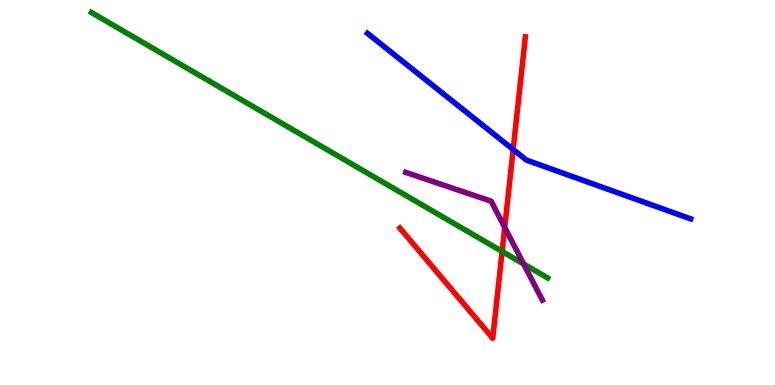[{'lines': ['blue', 'red'], 'intersections': [{'x': 6.62, 'y': 6.12}]}, {'lines': ['green', 'red'], 'intersections': [{'x': 6.48, 'y': 3.47}]}, {'lines': ['purple', 'red'], 'intersections': [{'x': 6.51, 'y': 4.09}]}, {'lines': ['blue', 'green'], 'intersections': []}, {'lines': ['blue', 'purple'], 'intersections': []}, {'lines': ['green', 'purple'], 'intersections': [{'x': 6.76, 'y': 3.14}]}]